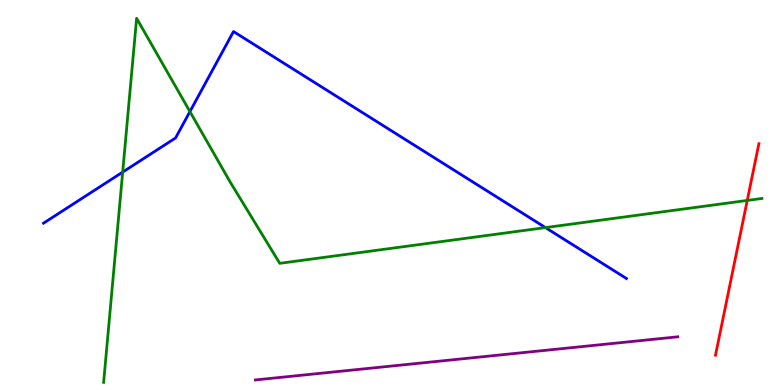[{'lines': ['blue', 'red'], 'intersections': []}, {'lines': ['green', 'red'], 'intersections': [{'x': 9.64, 'y': 4.79}]}, {'lines': ['purple', 'red'], 'intersections': []}, {'lines': ['blue', 'green'], 'intersections': [{'x': 1.58, 'y': 5.53}, {'x': 2.45, 'y': 7.1}, {'x': 7.04, 'y': 4.09}]}, {'lines': ['blue', 'purple'], 'intersections': []}, {'lines': ['green', 'purple'], 'intersections': []}]